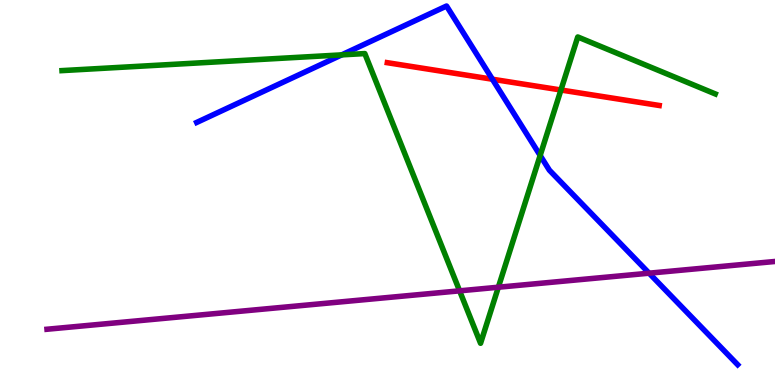[{'lines': ['blue', 'red'], 'intersections': [{'x': 6.35, 'y': 7.94}]}, {'lines': ['green', 'red'], 'intersections': [{'x': 7.24, 'y': 7.66}]}, {'lines': ['purple', 'red'], 'intersections': []}, {'lines': ['blue', 'green'], 'intersections': [{'x': 4.41, 'y': 8.57}, {'x': 6.97, 'y': 5.96}]}, {'lines': ['blue', 'purple'], 'intersections': [{'x': 8.38, 'y': 2.9}]}, {'lines': ['green', 'purple'], 'intersections': [{'x': 5.93, 'y': 2.45}, {'x': 6.43, 'y': 2.54}]}]